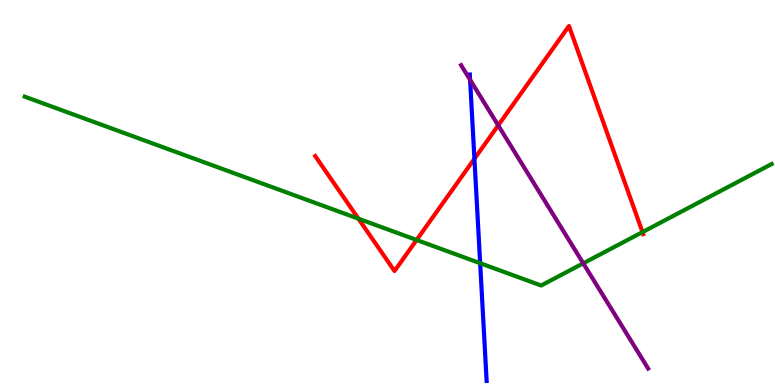[{'lines': ['blue', 'red'], 'intersections': [{'x': 6.12, 'y': 5.88}]}, {'lines': ['green', 'red'], 'intersections': [{'x': 4.62, 'y': 4.32}, {'x': 5.38, 'y': 3.77}, {'x': 8.29, 'y': 3.97}]}, {'lines': ['purple', 'red'], 'intersections': [{'x': 6.43, 'y': 6.74}]}, {'lines': ['blue', 'green'], 'intersections': [{'x': 6.2, 'y': 3.16}]}, {'lines': ['blue', 'purple'], 'intersections': [{'x': 6.07, 'y': 7.93}]}, {'lines': ['green', 'purple'], 'intersections': [{'x': 7.53, 'y': 3.16}]}]